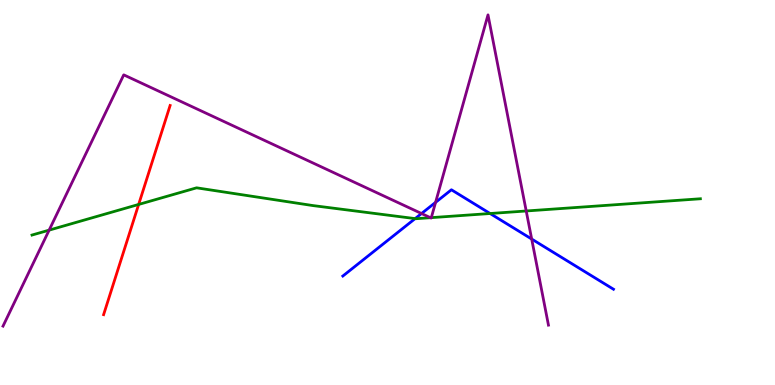[{'lines': ['blue', 'red'], 'intersections': []}, {'lines': ['green', 'red'], 'intersections': [{'x': 1.79, 'y': 4.69}]}, {'lines': ['purple', 'red'], 'intersections': []}, {'lines': ['blue', 'green'], 'intersections': [{'x': 5.36, 'y': 4.32}, {'x': 6.32, 'y': 4.45}]}, {'lines': ['blue', 'purple'], 'intersections': [{'x': 5.44, 'y': 4.45}, {'x': 5.62, 'y': 4.74}, {'x': 6.86, 'y': 3.79}]}, {'lines': ['green', 'purple'], 'intersections': [{'x': 0.634, 'y': 4.02}, {'x': 5.55, 'y': 4.35}, {'x': 5.57, 'y': 4.35}, {'x': 6.79, 'y': 4.52}]}]